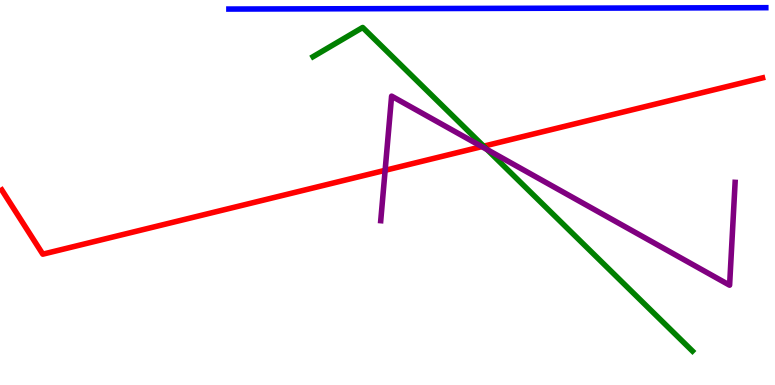[{'lines': ['blue', 'red'], 'intersections': []}, {'lines': ['green', 'red'], 'intersections': [{'x': 6.24, 'y': 6.2}]}, {'lines': ['purple', 'red'], 'intersections': [{'x': 4.97, 'y': 5.58}, {'x': 6.22, 'y': 6.19}]}, {'lines': ['blue', 'green'], 'intersections': []}, {'lines': ['blue', 'purple'], 'intersections': []}, {'lines': ['green', 'purple'], 'intersections': [{'x': 6.28, 'y': 6.12}]}]